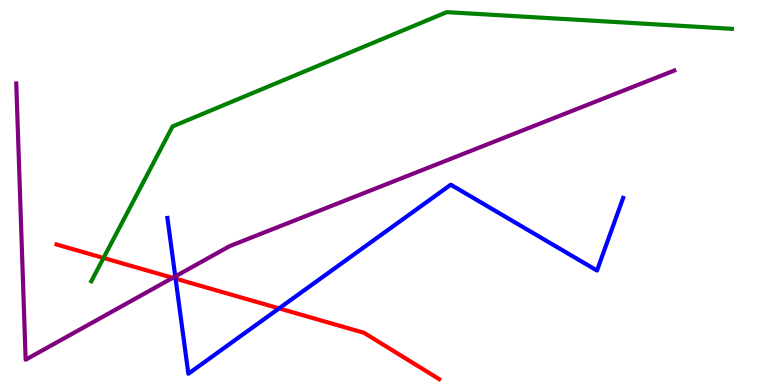[{'lines': ['blue', 'red'], 'intersections': [{'x': 2.27, 'y': 2.76}, {'x': 3.6, 'y': 1.99}]}, {'lines': ['green', 'red'], 'intersections': [{'x': 1.34, 'y': 3.3}]}, {'lines': ['purple', 'red'], 'intersections': [{'x': 2.23, 'y': 2.78}]}, {'lines': ['blue', 'green'], 'intersections': []}, {'lines': ['blue', 'purple'], 'intersections': [{'x': 2.26, 'y': 2.82}]}, {'lines': ['green', 'purple'], 'intersections': []}]